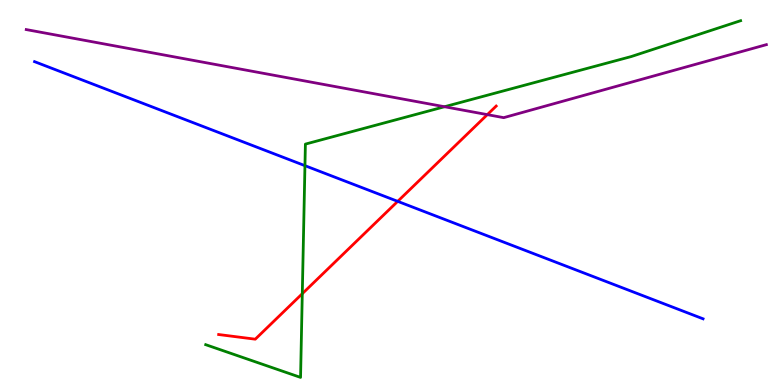[{'lines': ['blue', 'red'], 'intersections': [{'x': 5.13, 'y': 4.77}]}, {'lines': ['green', 'red'], 'intersections': [{'x': 3.9, 'y': 2.37}]}, {'lines': ['purple', 'red'], 'intersections': [{'x': 6.29, 'y': 7.02}]}, {'lines': ['blue', 'green'], 'intersections': [{'x': 3.93, 'y': 5.7}]}, {'lines': ['blue', 'purple'], 'intersections': []}, {'lines': ['green', 'purple'], 'intersections': [{'x': 5.74, 'y': 7.23}]}]